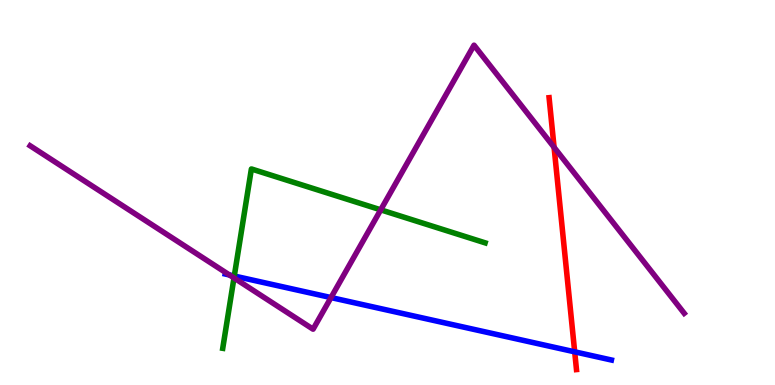[{'lines': ['blue', 'red'], 'intersections': [{'x': 7.42, 'y': 0.861}]}, {'lines': ['green', 'red'], 'intersections': []}, {'lines': ['purple', 'red'], 'intersections': [{'x': 7.15, 'y': 6.17}]}, {'lines': ['blue', 'green'], 'intersections': [{'x': 3.02, 'y': 2.83}]}, {'lines': ['blue', 'purple'], 'intersections': [{'x': 2.96, 'y': 2.86}, {'x': 4.27, 'y': 2.27}]}, {'lines': ['green', 'purple'], 'intersections': [{'x': 3.02, 'y': 2.78}, {'x': 4.91, 'y': 4.55}]}]